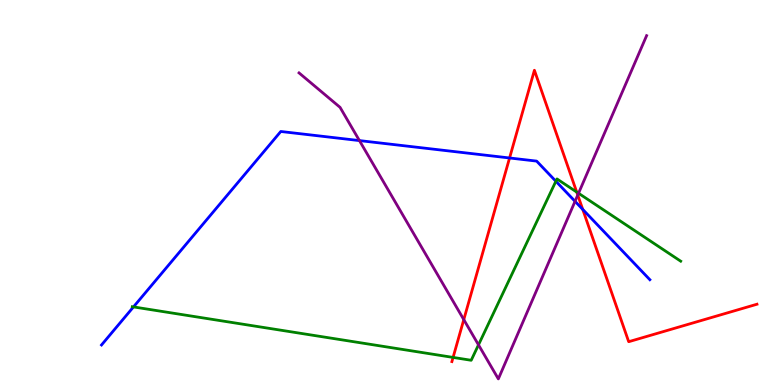[{'lines': ['blue', 'red'], 'intersections': [{'x': 6.58, 'y': 5.9}, {'x': 7.52, 'y': 4.56}]}, {'lines': ['green', 'red'], 'intersections': [{'x': 5.85, 'y': 0.716}, {'x': 7.44, 'y': 5.01}]}, {'lines': ['purple', 'red'], 'intersections': [{'x': 5.98, 'y': 1.7}, {'x': 7.45, 'y': 4.93}]}, {'lines': ['blue', 'green'], 'intersections': [{'x': 1.72, 'y': 2.03}, {'x': 7.17, 'y': 5.29}]}, {'lines': ['blue', 'purple'], 'intersections': [{'x': 4.64, 'y': 6.35}, {'x': 7.42, 'y': 4.77}]}, {'lines': ['green', 'purple'], 'intersections': [{'x': 6.17, 'y': 1.04}, {'x': 7.46, 'y': 4.98}]}]